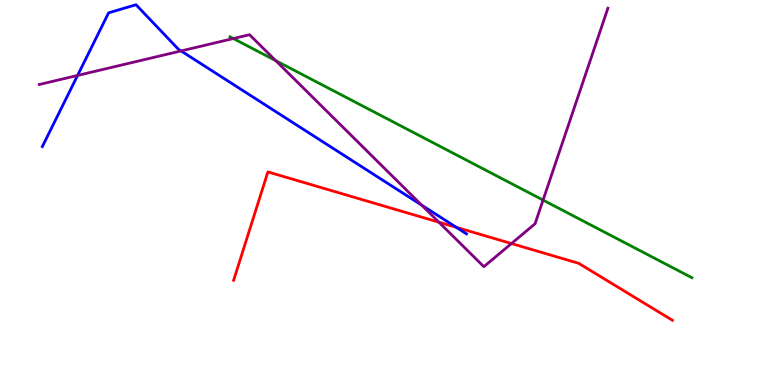[{'lines': ['blue', 'red'], 'intersections': [{'x': 5.89, 'y': 4.1}]}, {'lines': ['green', 'red'], 'intersections': []}, {'lines': ['purple', 'red'], 'intersections': [{'x': 5.66, 'y': 4.23}, {'x': 6.6, 'y': 3.67}]}, {'lines': ['blue', 'green'], 'intersections': []}, {'lines': ['blue', 'purple'], 'intersections': [{'x': 1.0, 'y': 8.04}, {'x': 2.34, 'y': 8.68}, {'x': 5.44, 'y': 4.67}]}, {'lines': ['green', 'purple'], 'intersections': [{'x': 3.01, 'y': 9.0}, {'x': 3.56, 'y': 8.42}, {'x': 7.01, 'y': 4.8}]}]